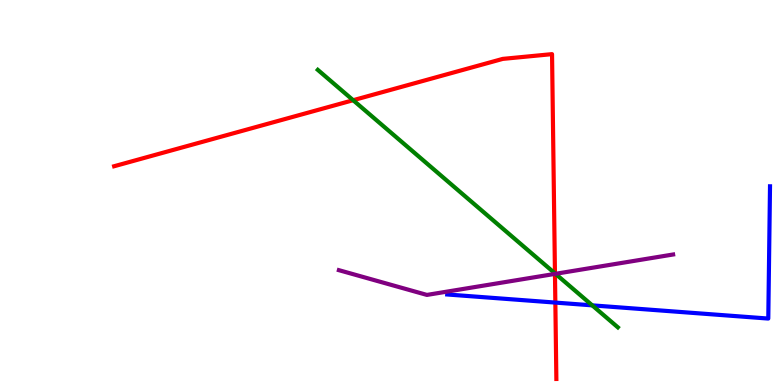[{'lines': ['blue', 'red'], 'intersections': [{'x': 7.17, 'y': 2.14}]}, {'lines': ['green', 'red'], 'intersections': [{'x': 4.56, 'y': 7.4}, {'x': 7.16, 'y': 2.9}]}, {'lines': ['purple', 'red'], 'intersections': [{'x': 7.16, 'y': 2.89}]}, {'lines': ['blue', 'green'], 'intersections': [{'x': 7.64, 'y': 2.07}]}, {'lines': ['blue', 'purple'], 'intersections': []}, {'lines': ['green', 'purple'], 'intersections': [{'x': 7.17, 'y': 2.89}]}]